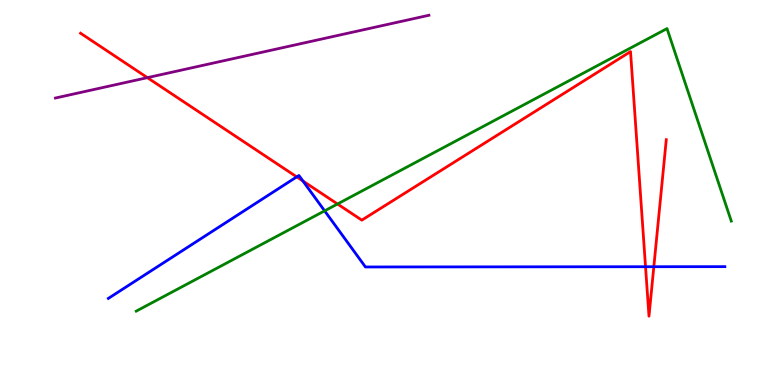[{'lines': ['blue', 'red'], 'intersections': [{'x': 3.83, 'y': 5.41}, {'x': 3.91, 'y': 5.3}, {'x': 8.33, 'y': 3.07}, {'x': 8.44, 'y': 3.07}]}, {'lines': ['green', 'red'], 'intersections': [{'x': 4.36, 'y': 4.7}]}, {'lines': ['purple', 'red'], 'intersections': [{'x': 1.9, 'y': 7.98}]}, {'lines': ['blue', 'green'], 'intersections': [{'x': 4.19, 'y': 4.52}]}, {'lines': ['blue', 'purple'], 'intersections': []}, {'lines': ['green', 'purple'], 'intersections': []}]